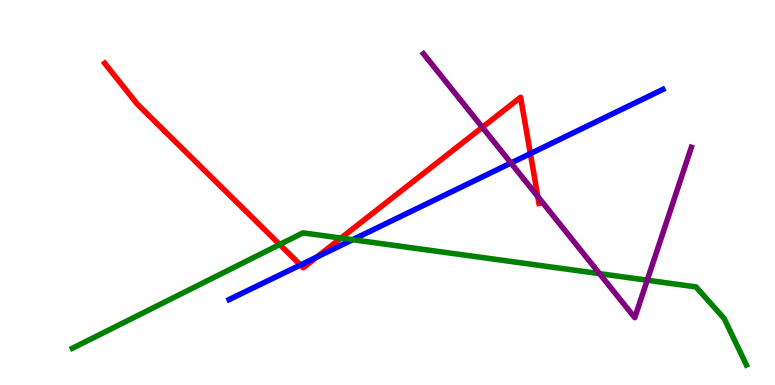[{'lines': ['blue', 'red'], 'intersections': [{'x': 3.88, 'y': 3.12}, {'x': 4.09, 'y': 3.32}, {'x': 6.84, 'y': 6.01}]}, {'lines': ['green', 'red'], 'intersections': [{'x': 3.61, 'y': 3.65}, {'x': 4.4, 'y': 3.82}]}, {'lines': ['purple', 'red'], 'intersections': [{'x': 6.22, 'y': 6.69}, {'x': 6.94, 'y': 4.89}]}, {'lines': ['blue', 'green'], 'intersections': [{'x': 4.55, 'y': 3.77}]}, {'lines': ['blue', 'purple'], 'intersections': [{'x': 6.59, 'y': 5.77}]}, {'lines': ['green', 'purple'], 'intersections': [{'x': 7.74, 'y': 2.89}, {'x': 8.35, 'y': 2.72}]}]